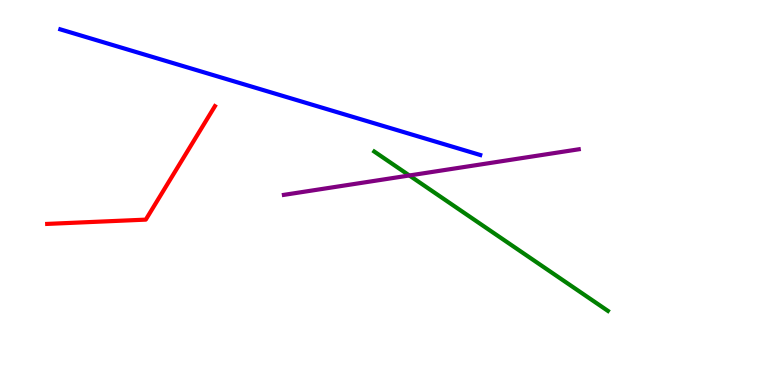[{'lines': ['blue', 'red'], 'intersections': []}, {'lines': ['green', 'red'], 'intersections': []}, {'lines': ['purple', 'red'], 'intersections': []}, {'lines': ['blue', 'green'], 'intersections': []}, {'lines': ['blue', 'purple'], 'intersections': []}, {'lines': ['green', 'purple'], 'intersections': [{'x': 5.28, 'y': 5.44}]}]